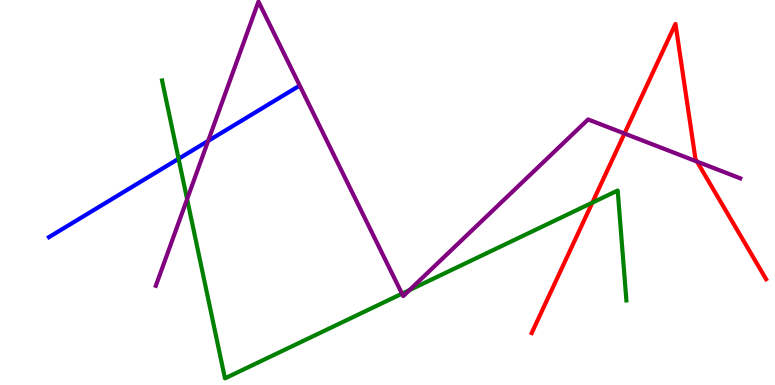[{'lines': ['blue', 'red'], 'intersections': []}, {'lines': ['green', 'red'], 'intersections': [{'x': 7.64, 'y': 4.74}]}, {'lines': ['purple', 'red'], 'intersections': [{'x': 8.06, 'y': 6.53}, {'x': 8.99, 'y': 5.8}]}, {'lines': ['blue', 'green'], 'intersections': [{'x': 2.3, 'y': 5.88}]}, {'lines': ['blue', 'purple'], 'intersections': [{'x': 2.69, 'y': 6.34}]}, {'lines': ['green', 'purple'], 'intersections': [{'x': 2.41, 'y': 4.83}, {'x': 5.19, 'y': 2.37}, {'x': 5.28, 'y': 2.46}]}]